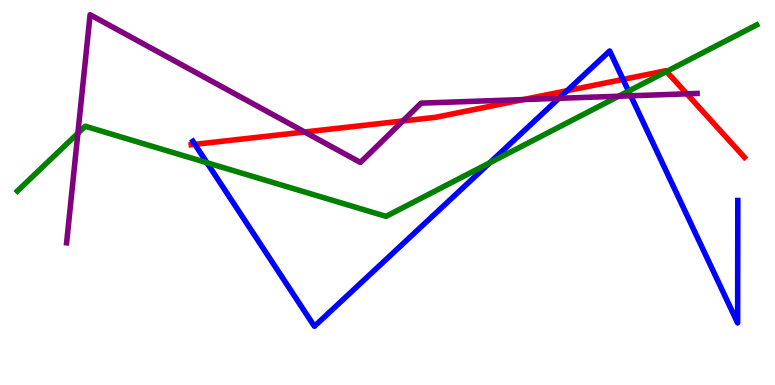[{'lines': ['blue', 'red'], 'intersections': [{'x': 2.51, 'y': 6.25}, {'x': 7.32, 'y': 7.64}, {'x': 8.04, 'y': 7.94}]}, {'lines': ['green', 'red'], 'intersections': [{'x': 8.6, 'y': 8.14}]}, {'lines': ['purple', 'red'], 'intersections': [{'x': 3.93, 'y': 6.57}, {'x': 5.2, 'y': 6.86}, {'x': 6.75, 'y': 7.41}, {'x': 8.86, 'y': 7.56}]}, {'lines': ['blue', 'green'], 'intersections': [{'x': 2.67, 'y': 5.77}, {'x': 6.32, 'y': 5.77}, {'x': 8.11, 'y': 7.63}]}, {'lines': ['blue', 'purple'], 'intersections': [{'x': 7.21, 'y': 7.45}, {'x': 8.14, 'y': 7.51}]}, {'lines': ['green', 'purple'], 'intersections': [{'x': 1.0, 'y': 6.54}, {'x': 7.98, 'y': 7.5}]}]